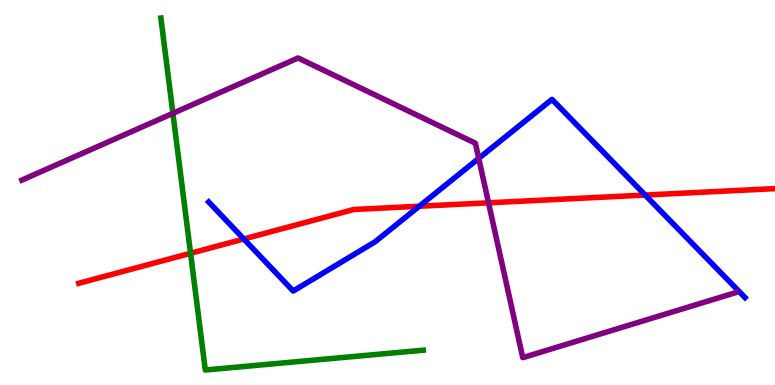[{'lines': ['blue', 'red'], 'intersections': [{'x': 3.15, 'y': 3.79}, {'x': 5.41, 'y': 4.64}, {'x': 8.32, 'y': 4.93}]}, {'lines': ['green', 'red'], 'intersections': [{'x': 2.46, 'y': 3.42}]}, {'lines': ['purple', 'red'], 'intersections': [{'x': 6.3, 'y': 4.73}]}, {'lines': ['blue', 'green'], 'intersections': []}, {'lines': ['blue', 'purple'], 'intersections': [{'x': 6.18, 'y': 5.89}]}, {'lines': ['green', 'purple'], 'intersections': [{'x': 2.23, 'y': 7.06}]}]